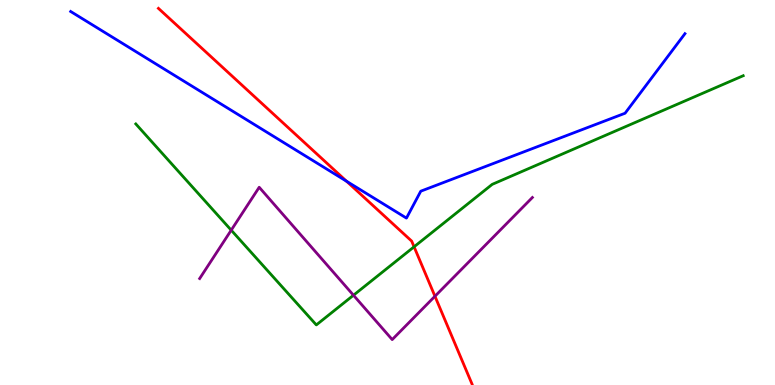[{'lines': ['blue', 'red'], 'intersections': [{'x': 4.47, 'y': 5.29}]}, {'lines': ['green', 'red'], 'intersections': [{'x': 5.34, 'y': 3.59}]}, {'lines': ['purple', 'red'], 'intersections': [{'x': 5.61, 'y': 2.31}]}, {'lines': ['blue', 'green'], 'intersections': []}, {'lines': ['blue', 'purple'], 'intersections': []}, {'lines': ['green', 'purple'], 'intersections': [{'x': 2.98, 'y': 4.02}, {'x': 4.56, 'y': 2.33}]}]